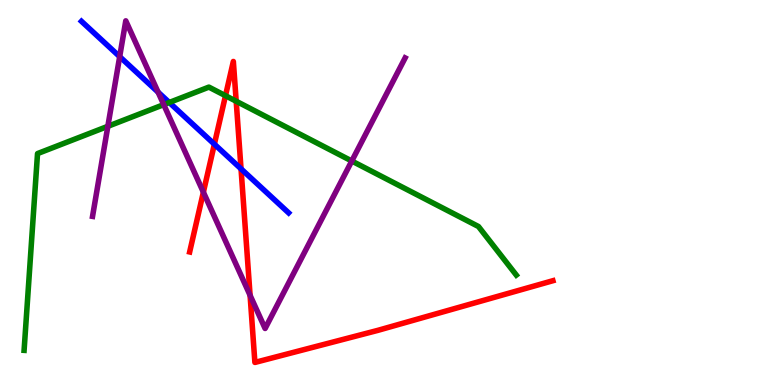[{'lines': ['blue', 'red'], 'intersections': [{'x': 2.77, 'y': 6.25}, {'x': 3.11, 'y': 5.61}]}, {'lines': ['green', 'red'], 'intersections': [{'x': 2.91, 'y': 7.51}, {'x': 3.05, 'y': 7.37}]}, {'lines': ['purple', 'red'], 'intersections': [{'x': 2.62, 'y': 5.01}, {'x': 3.23, 'y': 2.33}]}, {'lines': ['blue', 'green'], 'intersections': [{'x': 2.18, 'y': 7.34}]}, {'lines': ['blue', 'purple'], 'intersections': [{'x': 1.54, 'y': 8.53}, {'x': 2.04, 'y': 7.61}]}, {'lines': ['green', 'purple'], 'intersections': [{'x': 1.39, 'y': 6.72}, {'x': 2.11, 'y': 7.28}, {'x': 4.54, 'y': 5.82}]}]